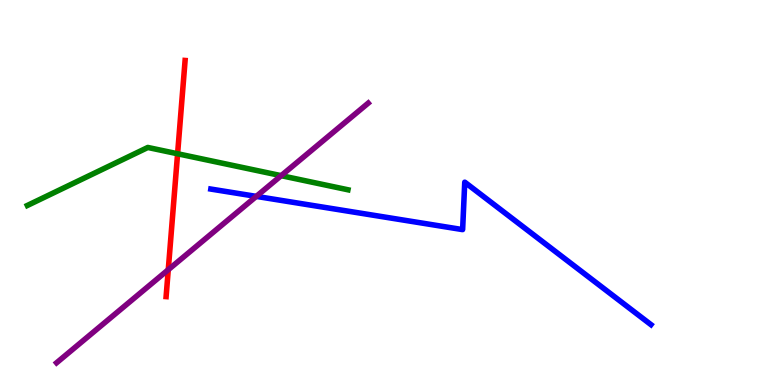[{'lines': ['blue', 'red'], 'intersections': []}, {'lines': ['green', 'red'], 'intersections': [{'x': 2.29, 'y': 6.01}]}, {'lines': ['purple', 'red'], 'intersections': [{'x': 2.17, 'y': 2.99}]}, {'lines': ['blue', 'green'], 'intersections': []}, {'lines': ['blue', 'purple'], 'intersections': [{'x': 3.31, 'y': 4.9}]}, {'lines': ['green', 'purple'], 'intersections': [{'x': 3.63, 'y': 5.44}]}]